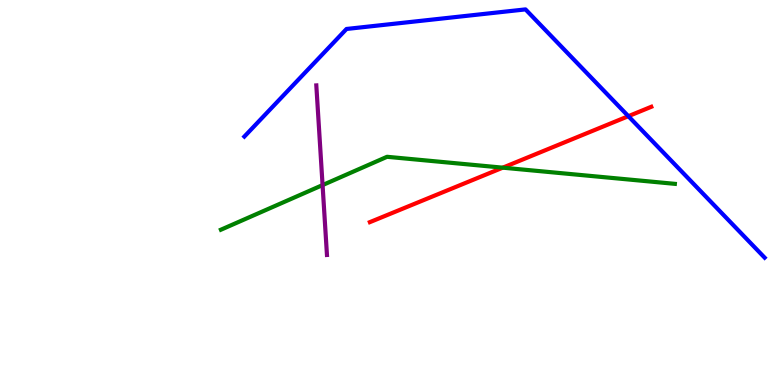[{'lines': ['blue', 'red'], 'intersections': [{'x': 8.11, 'y': 6.98}]}, {'lines': ['green', 'red'], 'intersections': [{'x': 6.49, 'y': 5.64}]}, {'lines': ['purple', 'red'], 'intersections': []}, {'lines': ['blue', 'green'], 'intersections': []}, {'lines': ['blue', 'purple'], 'intersections': []}, {'lines': ['green', 'purple'], 'intersections': [{'x': 4.16, 'y': 5.19}]}]